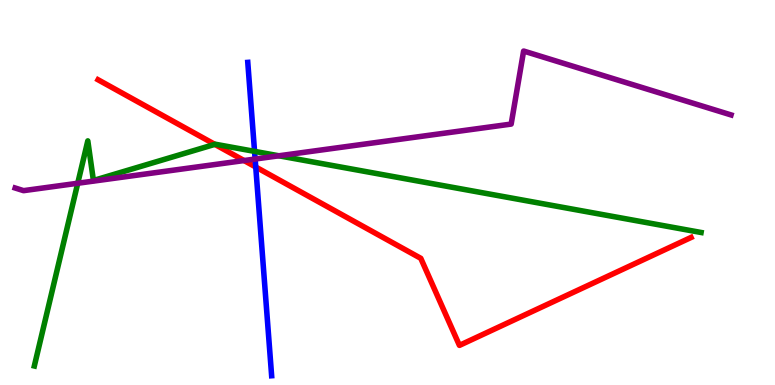[{'lines': ['blue', 'red'], 'intersections': [{'x': 3.3, 'y': 5.66}]}, {'lines': ['green', 'red'], 'intersections': [{'x': 2.77, 'y': 6.25}]}, {'lines': ['purple', 'red'], 'intersections': [{'x': 3.15, 'y': 5.83}]}, {'lines': ['blue', 'green'], 'intersections': [{'x': 3.28, 'y': 6.07}]}, {'lines': ['blue', 'purple'], 'intersections': [{'x': 3.29, 'y': 5.87}]}, {'lines': ['green', 'purple'], 'intersections': [{'x': 1.0, 'y': 5.24}, {'x': 3.6, 'y': 5.95}]}]